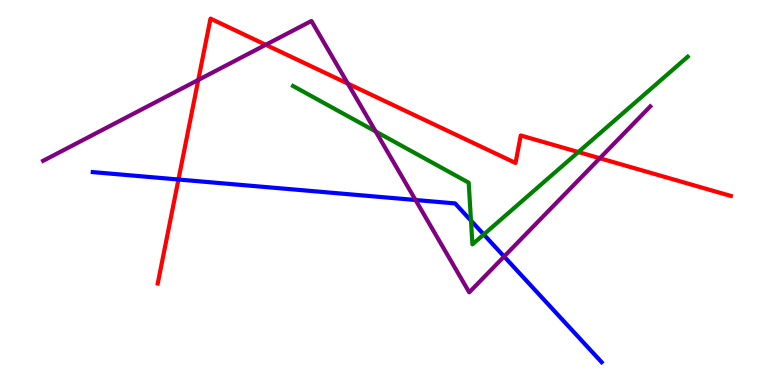[{'lines': ['blue', 'red'], 'intersections': [{'x': 2.3, 'y': 5.34}]}, {'lines': ['green', 'red'], 'intersections': [{'x': 7.46, 'y': 6.05}]}, {'lines': ['purple', 'red'], 'intersections': [{'x': 2.56, 'y': 7.92}, {'x': 3.43, 'y': 8.84}, {'x': 4.49, 'y': 7.83}, {'x': 7.74, 'y': 5.89}]}, {'lines': ['blue', 'green'], 'intersections': [{'x': 6.08, 'y': 4.27}, {'x': 6.24, 'y': 3.91}]}, {'lines': ['blue', 'purple'], 'intersections': [{'x': 5.36, 'y': 4.81}, {'x': 6.5, 'y': 3.34}]}, {'lines': ['green', 'purple'], 'intersections': [{'x': 4.85, 'y': 6.58}]}]